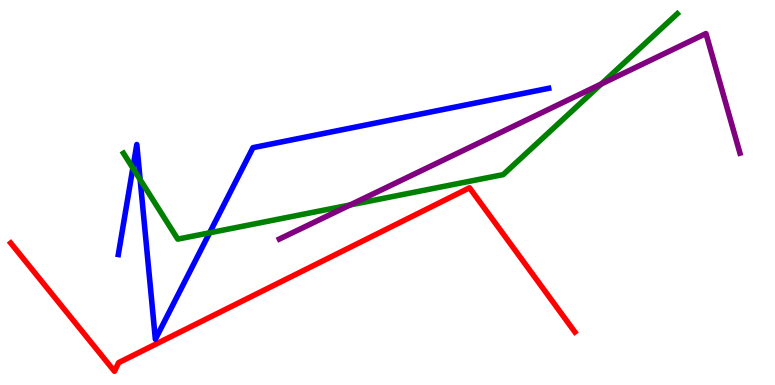[{'lines': ['blue', 'red'], 'intersections': []}, {'lines': ['green', 'red'], 'intersections': []}, {'lines': ['purple', 'red'], 'intersections': []}, {'lines': ['blue', 'green'], 'intersections': [{'x': 1.71, 'y': 5.64}, {'x': 1.81, 'y': 5.33}, {'x': 2.7, 'y': 3.95}]}, {'lines': ['blue', 'purple'], 'intersections': []}, {'lines': ['green', 'purple'], 'intersections': [{'x': 4.52, 'y': 4.68}, {'x': 7.76, 'y': 7.82}]}]